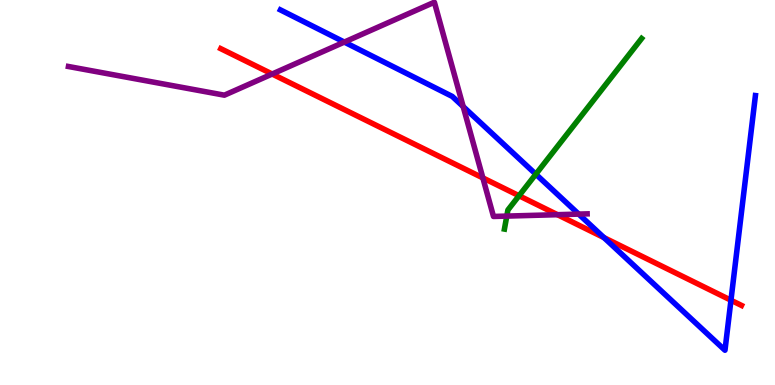[{'lines': ['blue', 'red'], 'intersections': [{'x': 7.79, 'y': 3.83}, {'x': 9.43, 'y': 2.2}]}, {'lines': ['green', 'red'], 'intersections': [{'x': 6.7, 'y': 4.92}]}, {'lines': ['purple', 'red'], 'intersections': [{'x': 3.51, 'y': 8.08}, {'x': 6.23, 'y': 5.38}, {'x': 7.19, 'y': 4.42}]}, {'lines': ['blue', 'green'], 'intersections': [{'x': 6.91, 'y': 5.48}]}, {'lines': ['blue', 'purple'], 'intersections': [{'x': 4.44, 'y': 8.91}, {'x': 5.98, 'y': 7.23}, {'x': 7.47, 'y': 4.44}]}, {'lines': ['green', 'purple'], 'intersections': [{'x': 6.54, 'y': 4.39}]}]